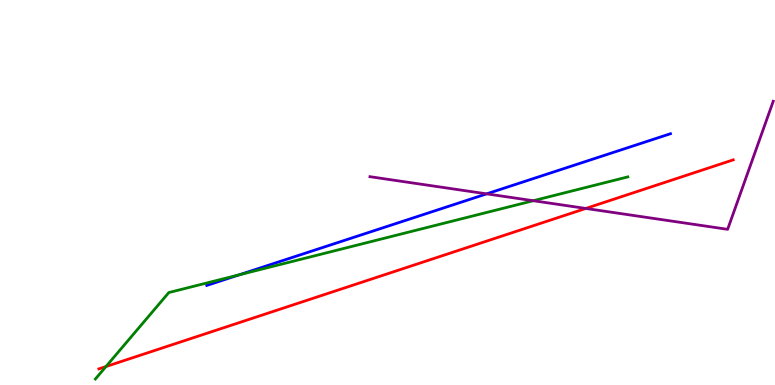[{'lines': ['blue', 'red'], 'intersections': []}, {'lines': ['green', 'red'], 'intersections': [{'x': 1.37, 'y': 0.48}]}, {'lines': ['purple', 'red'], 'intersections': [{'x': 7.56, 'y': 4.59}]}, {'lines': ['blue', 'green'], 'intersections': [{'x': 3.09, 'y': 2.86}]}, {'lines': ['blue', 'purple'], 'intersections': [{'x': 6.28, 'y': 4.96}]}, {'lines': ['green', 'purple'], 'intersections': [{'x': 6.88, 'y': 4.79}]}]